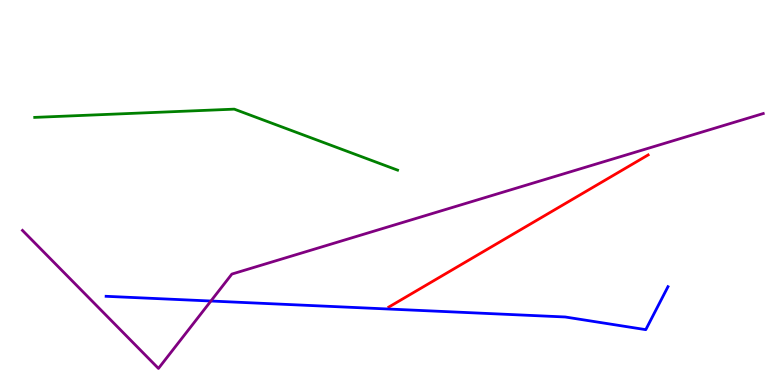[{'lines': ['blue', 'red'], 'intersections': []}, {'lines': ['green', 'red'], 'intersections': []}, {'lines': ['purple', 'red'], 'intersections': []}, {'lines': ['blue', 'green'], 'intersections': []}, {'lines': ['blue', 'purple'], 'intersections': [{'x': 2.72, 'y': 2.18}]}, {'lines': ['green', 'purple'], 'intersections': []}]